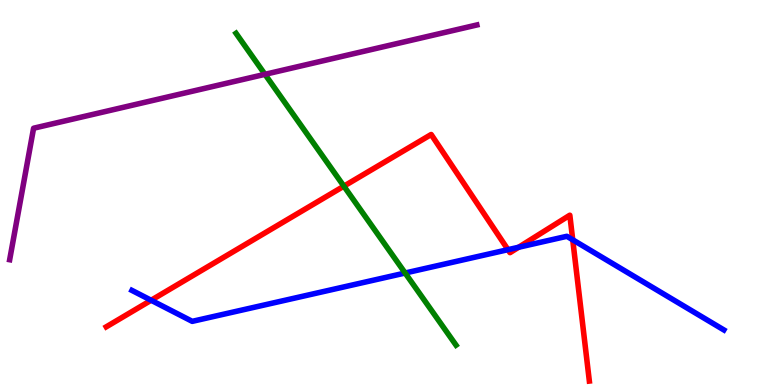[{'lines': ['blue', 'red'], 'intersections': [{'x': 1.95, 'y': 2.2}, {'x': 6.55, 'y': 3.52}, {'x': 6.69, 'y': 3.58}, {'x': 7.39, 'y': 3.77}]}, {'lines': ['green', 'red'], 'intersections': [{'x': 4.44, 'y': 5.16}]}, {'lines': ['purple', 'red'], 'intersections': []}, {'lines': ['blue', 'green'], 'intersections': [{'x': 5.23, 'y': 2.91}]}, {'lines': ['blue', 'purple'], 'intersections': []}, {'lines': ['green', 'purple'], 'intersections': [{'x': 3.42, 'y': 8.07}]}]